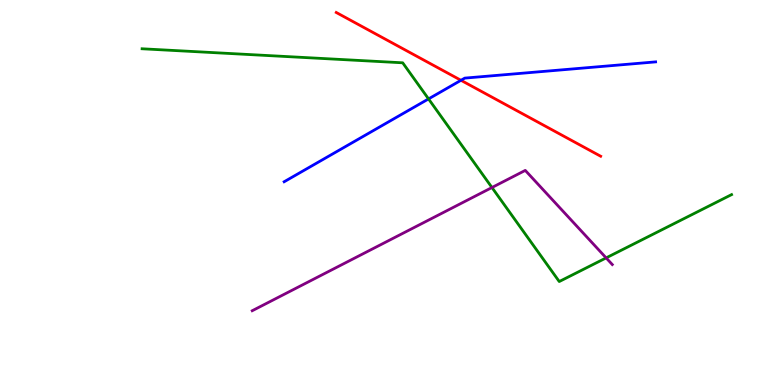[{'lines': ['blue', 'red'], 'intersections': [{'x': 5.95, 'y': 7.91}]}, {'lines': ['green', 'red'], 'intersections': []}, {'lines': ['purple', 'red'], 'intersections': []}, {'lines': ['blue', 'green'], 'intersections': [{'x': 5.53, 'y': 7.43}]}, {'lines': ['blue', 'purple'], 'intersections': []}, {'lines': ['green', 'purple'], 'intersections': [{'x': 6.35, 'y': 5.13}, {'x': 7.82, 'y': 3.3}]}]